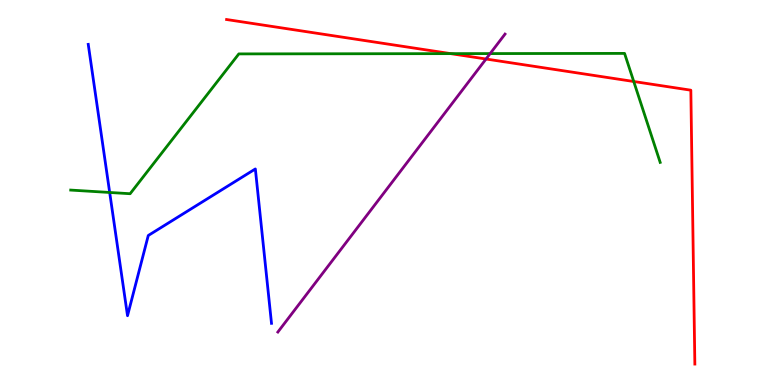[{'lines': ['blue', 'red'], 'intersections': []}, {'lines': ['green', 'red'], 'intersections': [{'x': 5.82, 'y': 8.61}, {'x': 8.18, 'y': 7.88}]}, {'lines': ['purple', 'red'], 'intersections': [{'x': 6.27, 'y': 8.47}]}, {'lines': ['blue', 'green'], 'intersections': [{'x': 1.42, 'y': 5.0}]}, {'lines': ['blue', 'purple'], 'intersections': []}, {'lines': ['green', 'purple'], 'intersections': [{'x': 6.32, 'y': 8.61}]}]